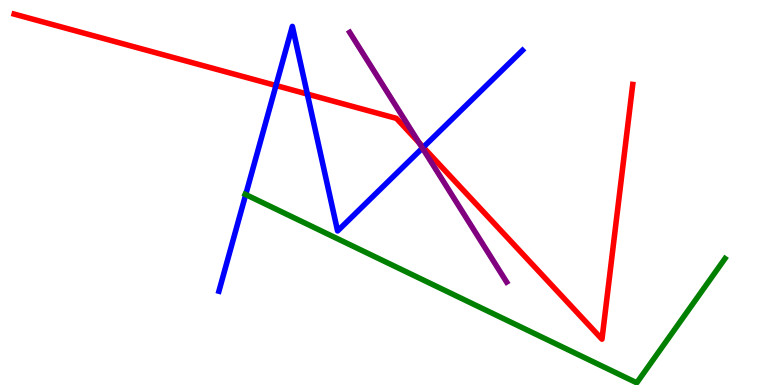[{'lines': ['blue', 'red'], 'intersections': [{'x': 3.56, 'y': 7.78}, {'x': 3.97, 'y': 7.56}, {'x': 5.46, 'y': 6.18}]}, {'lines': ['green', 'red'], 'intersections': []}, {'lines': ['purple', 'red'], 'intersections': [{'x': 5.41, 'y': 6.3}]}, {'lines': ['blue', 'green'], 'intersections': [{'x': 3.17, 'y': 4.95}]}, {'lines': ['blue', 'purple'], 'intersections': [{'x': 5.45, 'y': 6.15}]}, {'lines': ['green', 'purple'], 'intersections': []}]